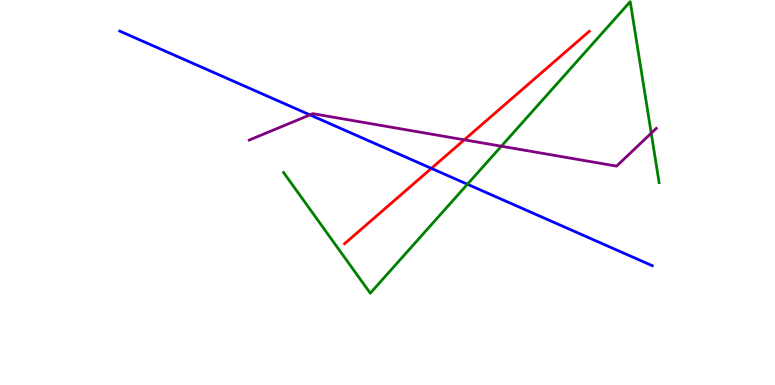[{'lines': ['blue', 'red'], 'intersections': [{'x': 5.57, 'y': 5.63}]}, {'lines': ['green', 'red'], 'intersections': []}, {'lines': ['purple', 'red'], 'intersections': [{'x': 5.99, 'y': 6.37}]}, {'lines': ['blue', 'green'], 'intersections': [{'x': 6.03, 'y': 5.21}]}, {'lines': ['blue', 'purple'], 'intersections': [{'x': 4.0, 'y': 7.02}]}, {'lines': ['green', 'purple'], 'intersections': [{'x': 6.47, 'y': 6.2}, {'x': 8.4, 'y': 6.54}]}]